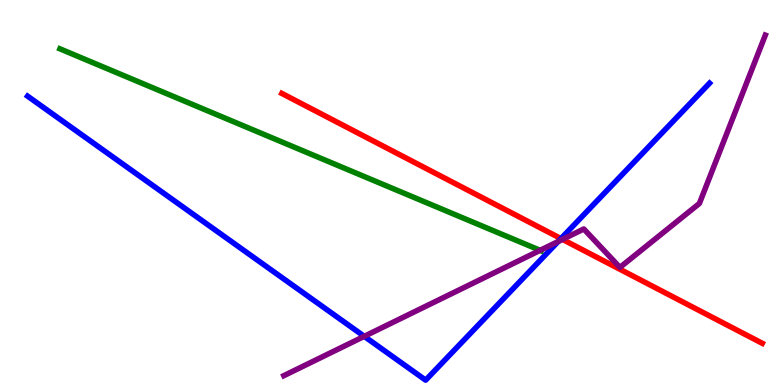[{'lines': ['blue', 'red'], 'intersections': [{'x': 7.24, 'y': 3.8}]}, {'lines': ['green', 'red'], 'intersections': []}, {'lines': ['purple', 'red'], 'intersections': [{'x': 7.26, 'y': 3.78}]}, {'lines': ['blue', 'green'], 'intersections': []}, {'lines': ['blue', 'purple'], 'intersections': [{'x': 4.7, 'y': 1.26}, {'x': 7.2, 'y': 3.73}]}, {'lines': ['green', 'purple'], 'intersections': [{'x': 6.97, 'y': 3.5}]}]